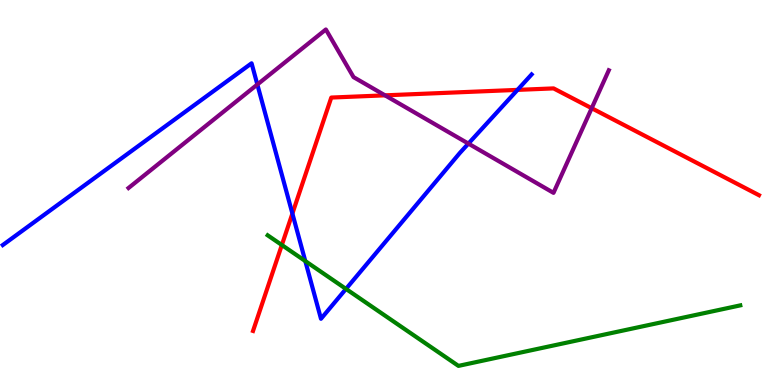[{'lines': ['blue', 'red'], 'intersections': [{'x': 3.77, 'y': 4.45}, {'x': 6.68, 'y': 7.67}]}, {'lines': ['green', 'red'], 'intersections': [{'x': 3.64, 'y': 3.64}]}, {'lines': ['purple', 'red'], 'intersections': [{'x': 4.97, 'y': 7.52}, {'x': 7.63, 'y': 7.19}]}, {'lines': ['blue', 'green'], 'intersections': [{'x': 3.94, 'y': 3.22}, {'x': 4.46, 'y': 2.5}]}, {'lines': ['blue', 'purple'], 'intersections': [{'x': 3.32, 'y': 7.8}, {'x': 6.04, 'y': 6.27}]}, {'lines': ['green', 'purple'], 'intersections': []}]